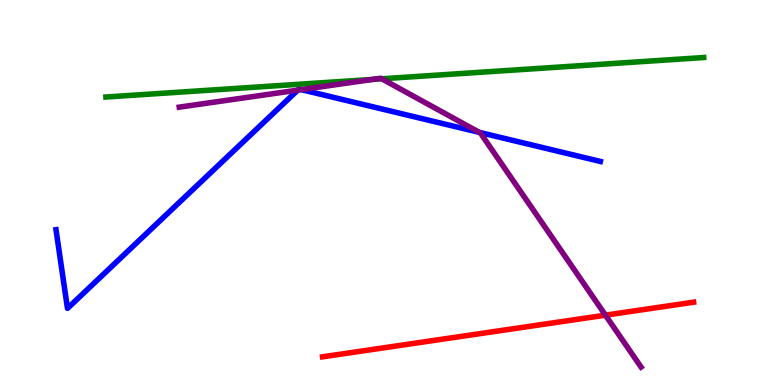[{'lines': ['blue', 'red'], 'intersections': []}, {'lines': ['green', 'red'], 'intersections': []}, {'lines': ['purple', 'red'], 'intersections': [{'x': 7.81, 'y': 1.81}]}, {'lines': ['blue', 'green'], 'intersections': []}, {'lines': ['blue', 'purple'], 'intersections': [{'x': 3.84, 'y': 7.66}, {'x': 3.89, 'y': 7.67}, {'x': 6.19, 'y': 6.56}]}, {'lines': ['green', 'purple'], 'intersections': [{'x': 4.81, 'y': 7.94}, {'x': 4.93, 'y': 7.95}]}]